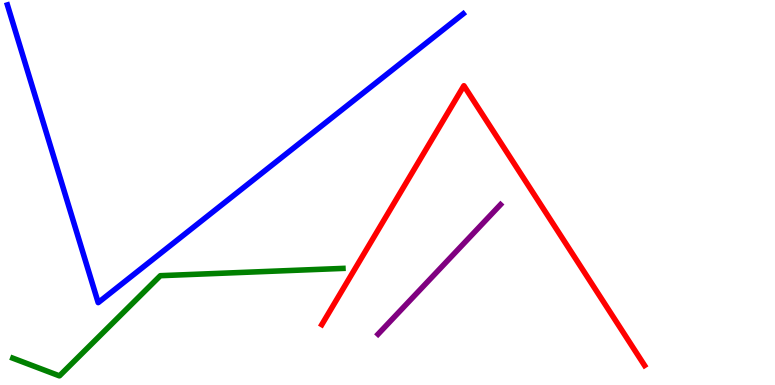[{'lines': ['blue', 'red'], 'intersections': []}, {'lines': ['green', 'red'], 'intersections': []}, {'lines': ['purple', 'red'], 'intersections': []}, {'lines': ['blue', 'green'], 'intersections': []}, {'lines': ['blue', 'purple'], 'intersections': []}, {'lines': ['green', 'purple'], 'intersections': []}]